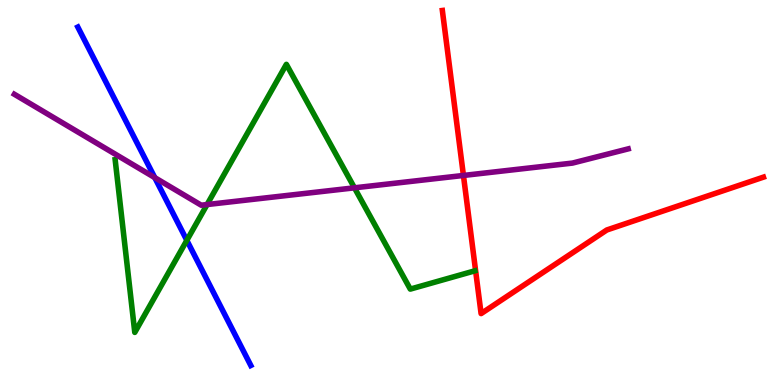[{'lines': ['blue', 'red'], 'intersections': []}, {'lines': ['green', 'red'], 'intersections': []}, {'lines': ['purple', 'red'], 'intersections': [{'x': 5.98, 'y': 5.44}]}, {'lines': ['blue', 'green'], 'intersections': [{'x': 2.41, 'y': 3.76}]}, {'lines': ['blue', 'purple'], 'intersections': [{'x': 2.0, 'y': 5.39}]}, {'lines': ['green', 'purple'], 'intersections': [{'x': 2.67, 'y': 4.69}, {'x': 4.57, 'y': 5.12}]}]